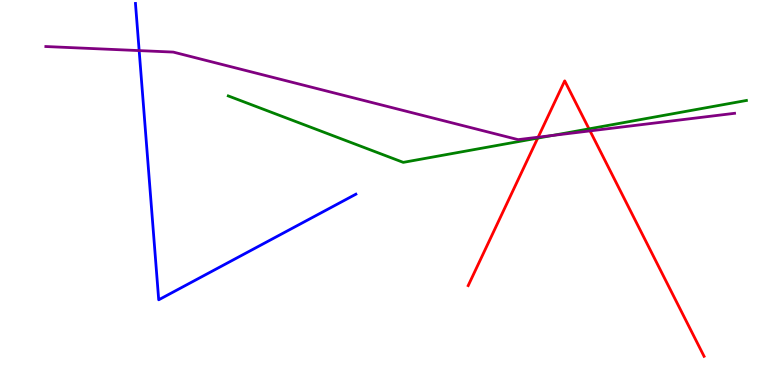[{'lines': ['blue', 'red'], 'intersections': []}, {'lines': ['green', 'red'], 'intersections': [{'x': 6.94, 'y': 6.41}, {'x': 7.6, 'y': 6.65}]}, {'lines': ['purple', 'red'], 'intersections': [{'x': 6.94, 'y': 6.44}, {'x': 7.61, 'y': 6.6}]}, {'lines': ['blue', 'green'], 'intersections': []}, {'lines': ['blue', 'purple'], 'intersections': [{'x': 1.8, 'y': 8.69}]}, {'lines': ['green', 'purple'], 'intersections': [{'x': 7.13, 'y': 6.48}]}]